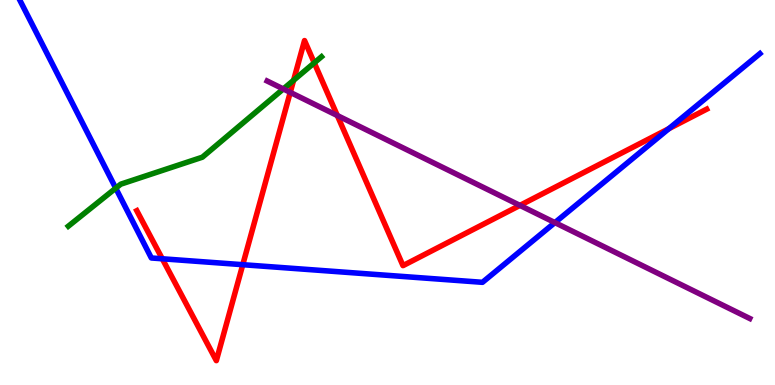[{'lines': ['blue', 'red'], 'intersections': [{'x': 2.09, 'y': 3.28}, {'x': 3.13, 'y': 3.12}, {'x': 8.63, 'y': 6.66}]}, {'lines': ['green', 'red'], 'intersections': [{'x': 3.79, 'y': 7.91}, {'x': 4.06, 'y': 8.37}]}, {'lines': ['purple', 'red'], 'intersections': [{'x': 3.75, 'y': 7.6}, {'x': 4.35, 'y': 7.0}, {'x': 6.71, 'y': 4.67}]}, {'lines': ['blue', 'green'], 'intersections': [{'x': 1.49, 'y': 5.11}]}, {'lines': ['blue', 'purple'], 'intersections': [{'x': 7.16, 'y': 4.22}]}, {'lines': ['green', 'purple'], 'intersections': [{'x': 3.66, 'y': 7.69}]}]